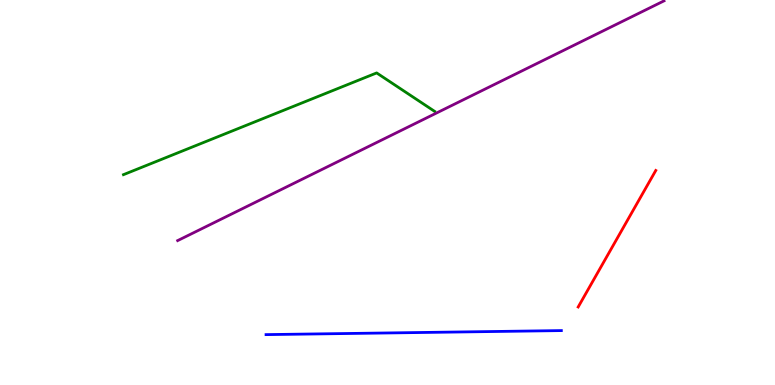[{'lines': ['blue', 'red'], 'intersections': []}, {'lines': ['green', 'red'], 'intersections': []}, {'lines': ['purple', 'red'], 'intersections': []}, {'lines': ['blue', 'green'], 'intersections': []}, {'lines': ['blue', 'purple'], 'intersections': []}, {'lines': ['green', 'purple'], 'intersections': []}]